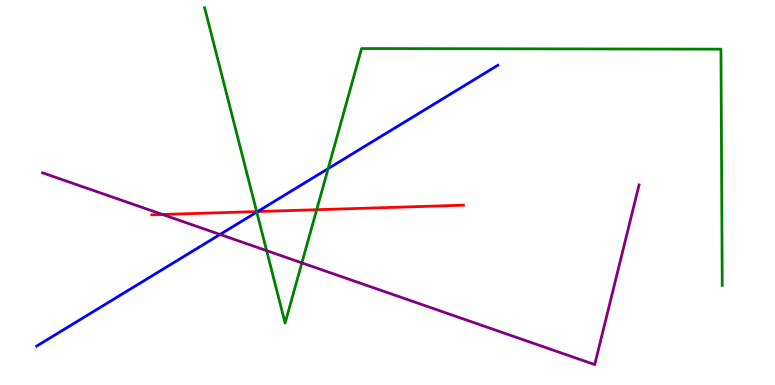[{'lines': ['blue', 'red'], 'intersections': [{'x': 3.32, 'y': 4.51}]}, {'lines': ['green', 'red'], 'intersections': [{'x': 3.31, 'y': 4.5}, {'x': 4.09, 'y': 4.55}]}, {'lines': ['purple', 'red'], 'intersections': [{'x': 2.1, 'y': 4.43}]}, {'lines': ['blue', 'green'], 'intersections': [{'x': 3.31, 'y': 4.49}, {'x': 4.23, 'y': 5.62}]}, {'lines': ['blue', 'purple'], 'intersections': [{'x': 2.84, 'y': 3.91}]}, {'lines': ['green', 'purple'], 'intersections': [{'x': 3.44, 'y': 3.49}, {'x': 3.9, 'y': 3.17}]}]